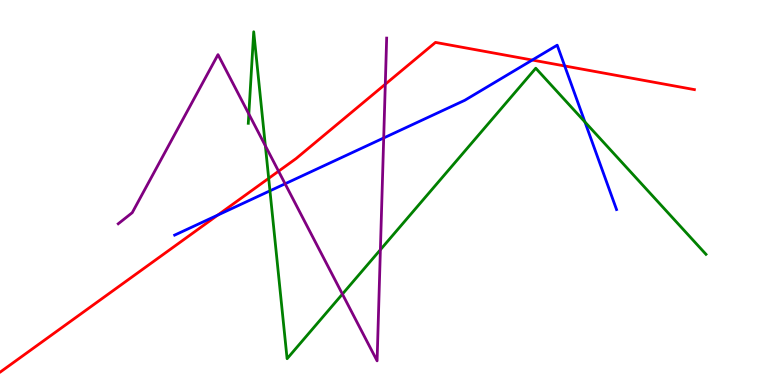[{'lines': ['blue', 'red'], 'intersections': [{'x': 2.81, 'y': 4.41}, {'x': 6.87, 'y': 8.44}, {'x': 7.29, 'y': 8.29}]}, {'lines': ['green', 'red'], 'intersections': [{'x': 3.47, 'y': 5.37}]}, {'lines': ['purple', 'red'], 'intersections': [{'x': 3.59, 'y': 5.55}, {'x': 4.97, 'y': 7.81}]}, {'lines': ['blue', 'green'], 'intersections': [{'x': 3.48, 'y': 5.04}, {'x': 7.55, 'y': 6.83}]}, {'lines': ['blue', 'purple'], 'intersections': [{'x': 3.68, 'y': 5.23}, {'x': 4.95, 'y': 6.42}]}, {'lines': ['green', 'purple'], 'intersections': [{'x': 3.21, 'y': 7.04}, {'x': 3.42, 'y': 6.21}, {'x': 4.42, 'y': 2.36}, {'x': 4.91, 'y': 3.51}]}]